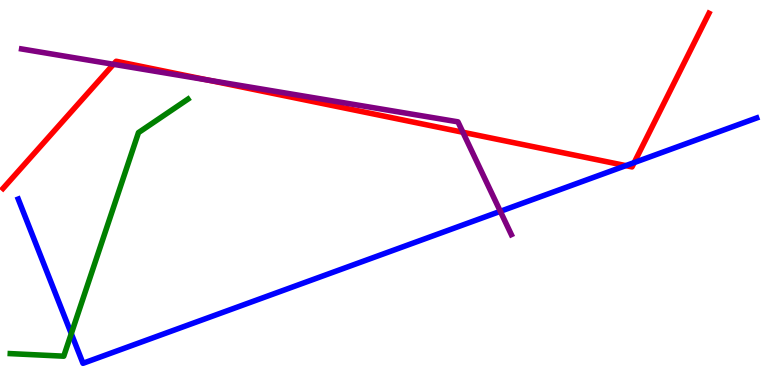[{'lines': ['blue', 'red'], 'intersections': [{'x': 8.08, 'y': 5.7}, {'x': 8.18, 'y': 5.78}]}, {'lines': ['green', 'red'], 'intersections': []}, {'lines': ['purple', 'red'], 'intersections': [{'x': 1.46, 'y': 8.33}, {'x': 2.69, 'y': 7.92}, {'x': 5.97, 'y': 6.56}]}, {'lines': ['blue', 'green'], 'intersections': [{'x': 0.92, 'y': 1.33}]}, {'lines': ['blue', 'purple'], 'intersections': [{'x': 6.46, 'y': 4.51}]}, {'lines': ['green', 'purple'], 'intersections': []}]